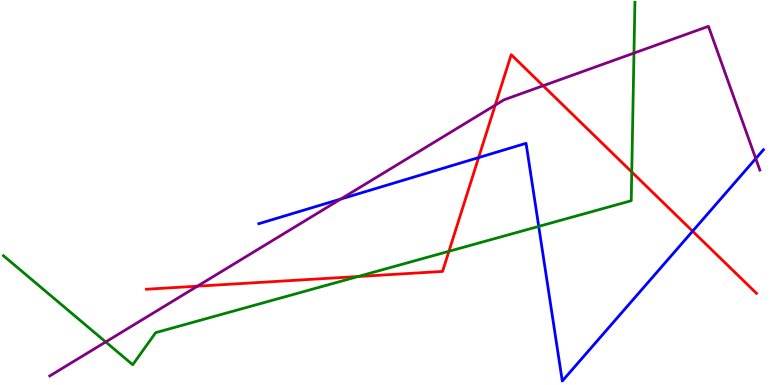[{'lines': ['blue', 'red'], 'intersections': [{'x': 6.18, 'y': 5.91}, {'x': 8.94, 'y': 4.0}]}, {'lines': ['green', 'red'], 'intersections': [{'x': 4.62, 'y': 2.82}, {'x': 5.79, 'y': 3.47}, {'x': 8.15, 'y': 5.53}]}, {'lines': ['purple', 'red'], 'intersections': [{'x': 2.55, 'y': 2.57}, {'x': 6.39, 'y': 7.27}, {'x': 7.01, 'y': 7.77}]}, {'lines': ['blue', 'green'], 'intersections': [{'x': 6.95, 'y': 4.12}]}, {'lines': ['blue', 'purple'], 'intersections': [{'x': 4.4, 'y': 4.83}, {'x': 9.75, 'y': 5.88}]}, {'lines': ['green', 'purple'], 'intersections': [{'x': 1.36, 'y': 1.12}, {'x': 8.18, 'y': 8.62}]}]